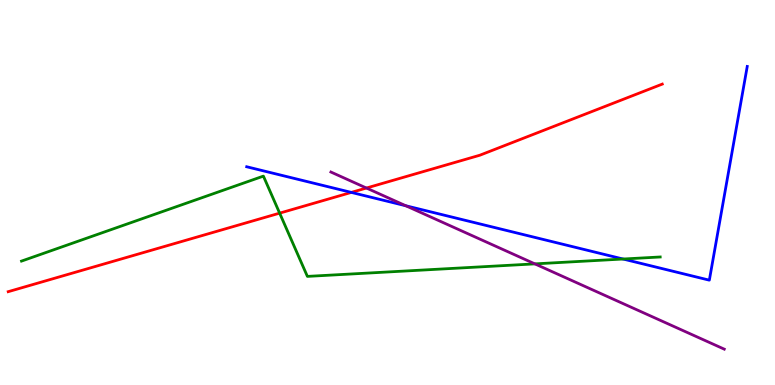[{'lines': ['blue', 'red'], 'intersections': [{'x': 4.53, 'y': 5.0}]}, {'lines': ['green', 'red'], 'intersections': [{'x': 3.61, 'y': 4.46}]}, {'lines': ['purple', 'red'], 'intersections': [{'x': 4.73, 'y': 5.12}]}, {'lines': ['blue', 'green'], 'intersections': [{'x': 8.04, 'y': 3.27}]}, {'lines': ['blue', 'purple'], 'intersections': [{'x': 5.24, 'y': 4.66}]}, {'lines': ['green', 'purple'], 'intersections': [{'x': 6.9, 'y': 3.15}]}]